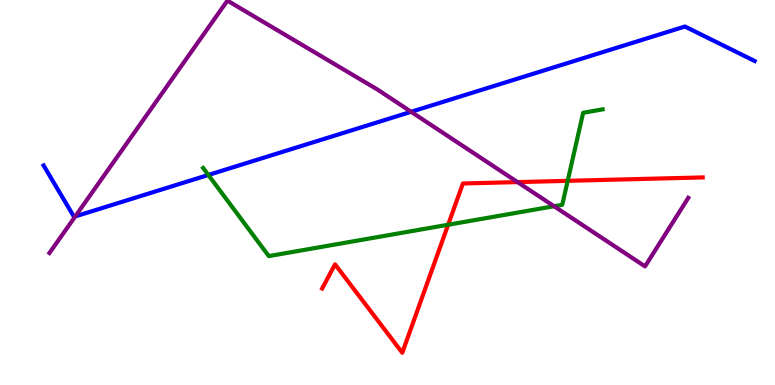[{'lines': ['blue', 'red'], 'intersections': []}, {'lines': ['green', 'red'], 'intersections': [{'x': 5.78, 'y': 4.16}, {'x': 7.33, 'y': 5.3}]}, {'lines': ['purple', 'red'], 'intersections': [{'x': 6.68, 'y': 5.27}]}, {'lines': ['blue', 'green'], 'intersections': [{'x': 2.69, 'y': 5.46}]}, {'lines': ['blue', 'purple'], 'intersections': [{'x': 0.971, 'y': 4.38}, {'x': 5.31, 'y': 7.1}]}, {'lines': ['green', 'purple'], 'intersections': [{'x': 7.15, 'y': 4.64}]}]